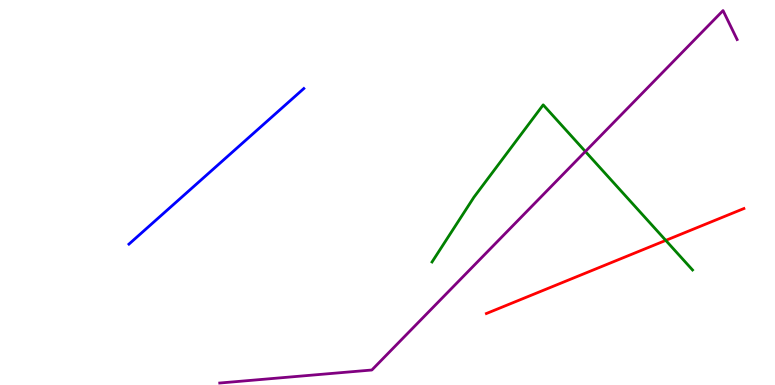[{'lines': ['blue', 'red'], 'intersections': []}, {'lines': ['green', 'red'], 'intersections': [{'x': 8.59, 'y': 3.76}]}, {'lines': ['purple', 'red'], 'intersections': []}, {'lines': ['blue', 'green'], 'intersections': []}, {'lines': ['blue', 'purple'], 'intersections': []}, {'lines': ['green', 'purple'], 'intersections': [{'x': 7.55, 'y': 6.07}]}]